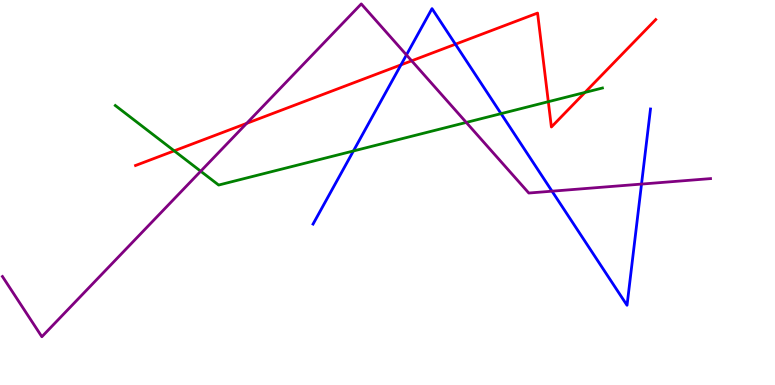[{'lines': ['blue', 'red'], 'intersections': [{'x': 5.17, 'y': 8.32}, {'x': 5.88, 'y': 8.85}]}, {'lines': ['green', 'red'], 'intersections': [{'x': 2.25, 'y': 6.08}, {'x': 7.08, 'y': 7.36}, {'x': 7.55, 'y': 7.6}]}, {'lines': ['purple', 'red'], 'intersections': [{'x': 3.18, 'y': 6.8}, {'x': 5.31, 'y': 8.42}]}, {'lines': ['blue', 'green'], 'intersections': [{'x': 4.56, 'y': 6.08}, {'x': 6.47, 'y': 7.05}]}, {'lines': ['blue', 'purple'], 'intersections': [{'x': 5.24, 'y': 8.57}, {'x': 7.12, 'y': 5.03}, {'x': 8.28, 'y': 5.22}]}, {'lines': ['green', 'purple'], 'intersections': [{'x': 2.59, 'y': 5.55}, {'x': 6.02, 'y': 6.82}]}]